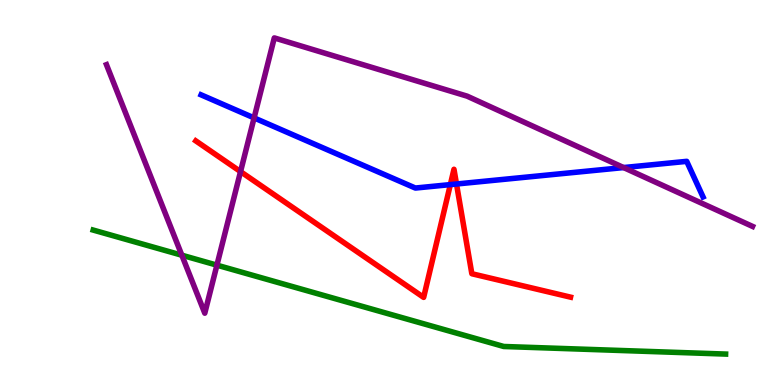[{'lines': ['blue', 'red'], 'intersections': [{'x': 5.81, 'y': 5.2}, {'x': 5.89, 'y': 5.22}]}, {'lines': ['green', 'red'], 'intersections': []}, {'lines': ['purple', 'red'], 'intersections': [{'x': 3.1, 'y': 5.54}]}, {'lines': ['blue', 'green'], 'intersections': []}, {'lines': ['blue', 'purple'], 'intersections': [{'x': 3.28, 'y': 6.94}, {'x': 8.05, 'y': 5.65}]}, {'lines': ['green', 'purple'], 'intersections': [{'x': 2.35, 'y': 3.37}, {'x': 2.8, 'y': 3.11}]}]